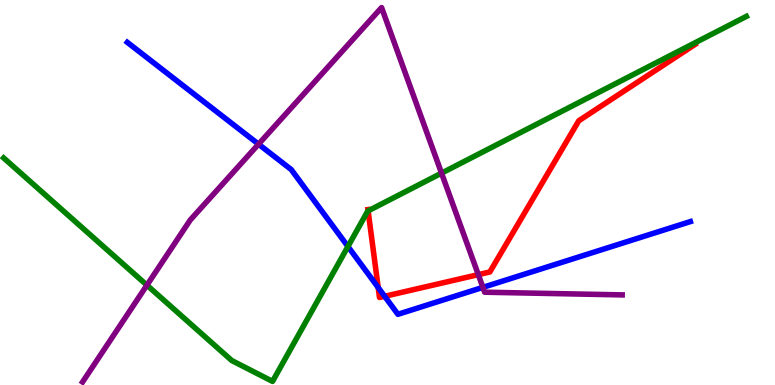[{'lines': ['blue', 'red'], 'intersections': [{'x': 4.88, 'y': 2.53}, {'x': 4.96, 'y': 2.3}]}, {'lines': ['green', 'red'], 'intersections': [{'x': 4.75, 'y': 4.52}]}, {'lines': ['purple', 'red'], 'intersections': [{'x': 6.17, 'y': 2.87}]}, {'lines': ['blue', 'green'], 'intersections': [{'x': 4.49, 'y': 3.6}]}, {'lines': ['blue', 'purple'], 'intersections': [{'x': 3.34, 'y': 6.26}, {'x': 6.23, 'y': 2.54}]}, {'lines': ['green', 'purple'], 'intersections': [{'x': 1.9, 'y': 2.59}, {'x': 5.7, 'y': 5.5}]}]